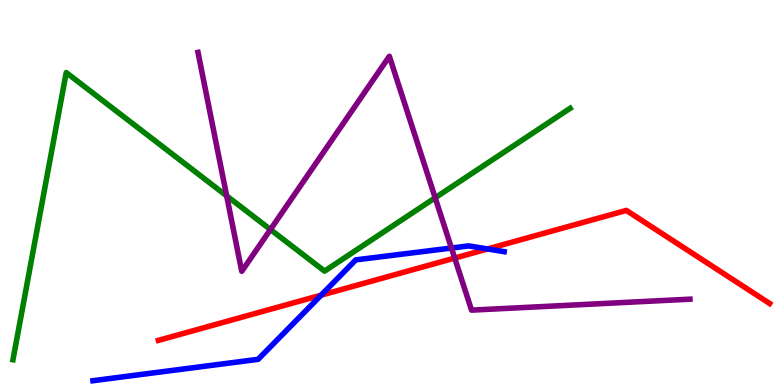[{'lines': ['blue', 'red'], 'intersections': [{'x': 4.14, 'y': 2.33}, {'x': 6.29, 'y': 3.53}]}, {'lines': ['green', 'red'], 'intersections': []}, {'lines': ['purple', 'red'], 'intersections': [{'x': 5.87, 'y': 3.3}]}, {'lines': ['blue', 'green'], 'intersections': []}, {'lines': ['blue', 'purple'], 'intersections': [{'x': 5.83, 'y': 3.56}]}, {'lines': ['green', 'purple'], 'intersections': [{'x': 2.92, 'y': 4.91}, {'x': 3.49, 'y': 4.04}, {'x': 5.62, 'y': 4.86}]}]